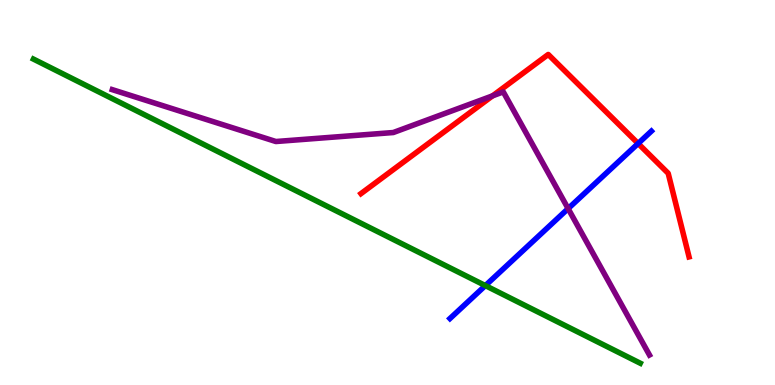[{'lines': ['blue', 'red'], 'intersections': [{'x': 8.23, 'y': 6.27}]}, {'lines': ['green', 'red'], 'intersections': []}, {'lines': ['purple', 'red'], 'intersections': [{'x': 6.36, 'y': 7.51}]}, {'lines': ['blue', 'green'], 'intersections': [{'x': 6.26, 'y': 2.58}]}, {'lines': ['blue', 'purple'], 'intersections': [{'x': 7.33, 'y': 4.58}]}, {'lines': ['green', 'purple'], 'intersections': []}]